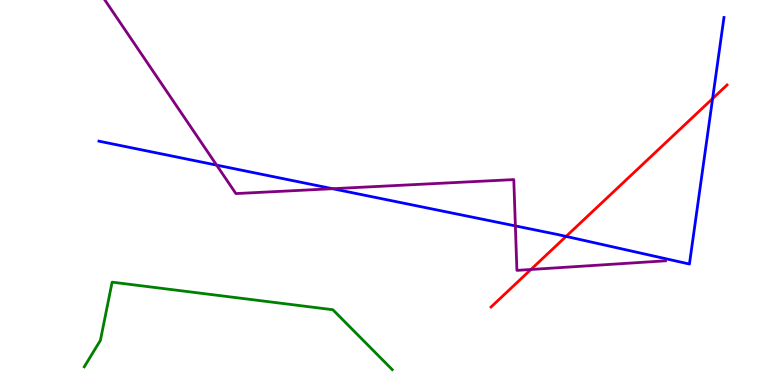[{'lines': ['blue', 'red'], 'intersections': [{'x': 7.3, 'y': 3.86}, {'x': 9.19, 'y': 7.44}]}, {'lines': ['green', 'red'], 'intersections': []}, {'lines': ['purple', 'red'], 'intersections': [{'x': 6.85, 'y': 3.0}]}, {'lines': ['blue', 'green'], 'intersections': []}, {'lines': ['blue', 'purple'], 'intersections': [{'x': 2.8, 'y': 5.71}, {'x': 4.29, 'y': 5.1}, {'x': 6.65, 'y': 4.13}]}, {'lines': ['green', 'purple'], 'intersections': []}]